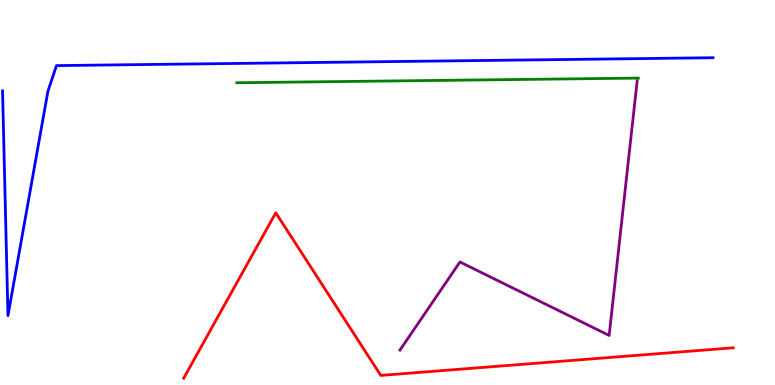[{'lines': ['blue', 'red'], 'intersections': []}, {'lines': ['green', 'red'], 'intersections': []}, {'lines': ['purple', 'red'], 'intersections': []}, {'lines': ['blue', 'green'], 'intersections': []}, {'lines': ['blue', 'purple'], 'intersections': []}, {'lines': ['green', 'purple'], 'intersections': []}]